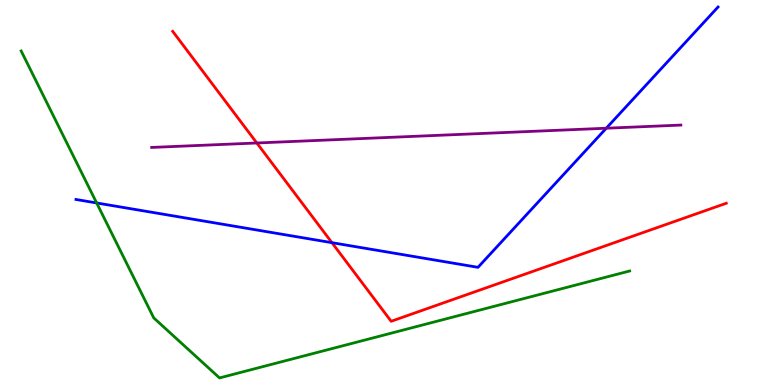[{'lines': ['blue', 'red'], 'intersections': [{'x': 4.28, 'y': 3.7}]}, {'lines': ['green', 'red'], 'intersections': []}, {'lines': ['purple', 'red'], 'intersections': [{'x': 3.31, 'y': 6.29}]}, {'lines': ['blue', 'green'], 'intersections': [{'x': 1.25, 'y': 4.73}]}, {'lines': ['blue', 'purple'], 'intersections': [{'x': 7.82, 'y': 6.67}]}, {'lines': ['green', 'purple'], 'intersections': []}]